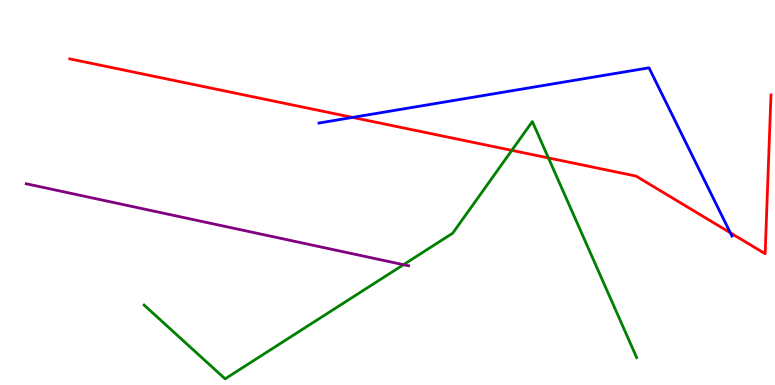[{'lines': ['blue', 'red'], 'intersections': [{'x': 4.55, 'y': 6.95}, {'x': 9.42, 'y': 3.95}]}, {'lines': ['green', 'red'], 'intersections': [{'x': 6.6, 'y': 6.09}, {'x': 7.08, 'y': 5.9}]}, {'lines': ['purple', 'red'], 'intersections': []}, {'lines': ['blue', 'green'], 'intersections': []}, {'lines': ['blue', 'purple'], 'intersections': []}, {'lines': ['green', 'purple'], 'intersections': [{'x': 5.21, 'y': 3.12}]}]